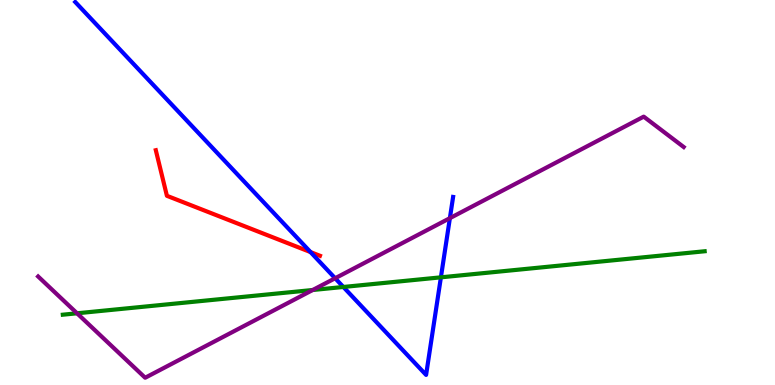[{'lines': ['blue', 'red'], 'intersections': [{'x': 4.01, 'y': 3.45}]}, {'lines': ['green', 'red'], 'intersections': []}, {'lines': ['purple', 'red'], 'intersections': []}, {'lines': ['blue', 'green'], 'intersections': [{'x': 4.43, 'y': 2.55}, {'x': 5.69, 'y': 2.8}]}, {'lines': ['blue', 'purple'], 'intersections': [{'x': 4.32, 'y': 2.77}, {'x': 5.8, 'y': 4.33}]}, {'lines': ['green', 'purple'], 'intersections': [{'x': 0.994, 'y': 1.86}, {'x': 4.03, 'y': 2.47}]}]